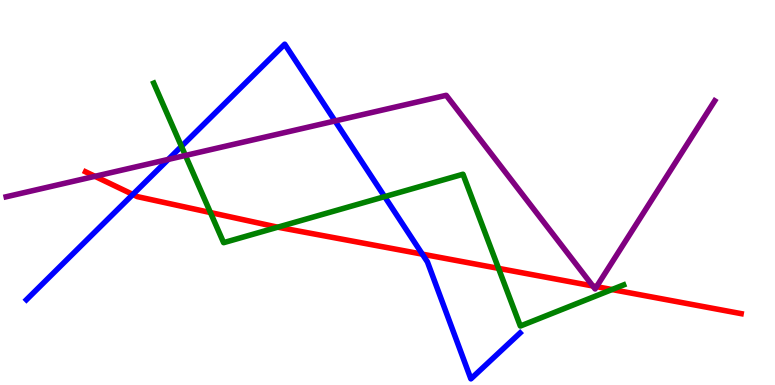[{'lines': ['blue', 'red'], 'intersections': [{'x': 1.71, 'y': 4.95}, {'x': 5.45, 'y': 3.4}]}, {'lines': ['green', 'red'], 'intersections': [{'x': 2.72, 'y': 4.48}, {'x': 3.58, 'y': 4.1}, {'x': 6.43, 'y': 3.03}, {'x': 7.9, 'y': 2.48}]}, {'lines': ['purple', 'red'], 'intersections': [{'x': 1.23, 'y': 5.42}, {'x': 7.65, 'y': 2.57}, {'x': 7.7, 'y': 2.55}]}, {'lines': ['blue', 'green'], 'intersections': [{'x': 2.34, 'y': 6.2}, {'x': 4.96, 'y': 4.89}]}, {'lines': ['blue', 'purple'], 'intersections': [{'x': 2.17, 'y': 5.86}, {'x': 4.32, 'y': 6.86}]}, {'lines': ['green', 'purple'], 'intersections': [{'x': 2.39, 'y': 5.96}]}]